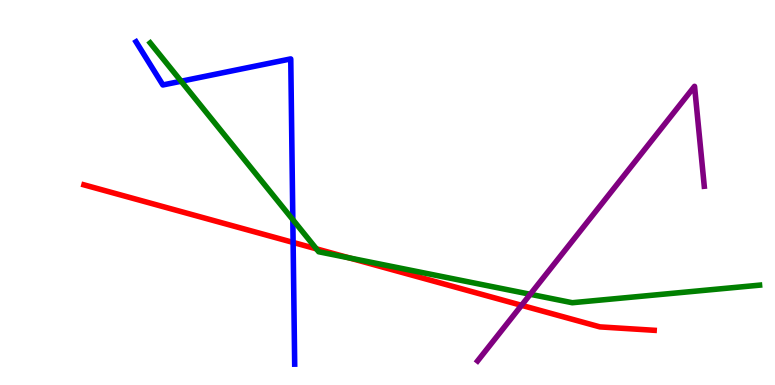[{'lines': ['blue', 'red'], 'intersections': [{'x': 3.78, 'y': 3.7}]}, {'lines': ['green', 'red'], 'intersections': [{'x': 4.08, 'y': 3.54}, {'x': 4.51, 'y': 3.3}]}, {'lines': ['purple', 'red'], 'intersections': [{'x': 6.73, 'y': 2.07}]}, {'lines': ['blue', 'green'], 'intersections': [{'x': 2.34, 'y': 7.89}, {'x': 3.78, 'y': 4.29}]}, {'lines': ['blue', 'purple'], 'intersections': []}, {'lines': ['green', 'purple'], 'intersections': [{'x': 6.84, 'y': 2.36}]}]